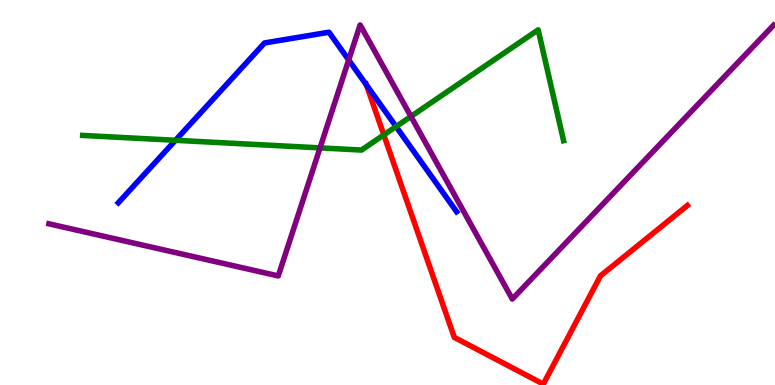[{'lines': ['blue', 'red'], 'intersections': [{'x': 4.73, 'y': 7.8}]}, {'lines': ['green', 'red'], 'intersections': [{'x': 4.95, 'y': 6.5}]}, {'lines': ['purple', 'red'], 'intersections': []}, {'lines': ['blue', 'green'], 'intersections': [{'x': 2.26, 'y': 6.36}, {'x': 5.11, 'y': 6.71}]}, {'lines': ['blue', 'purple'], 'intersections': [{'x': 4.5, 'y': 8.44}]}, {'lines': ['green', 'purple'], 'intersections': [{'x': 4.13, 'y': 6.16}, {'x': 5.3, 'y': 6.98}]}]